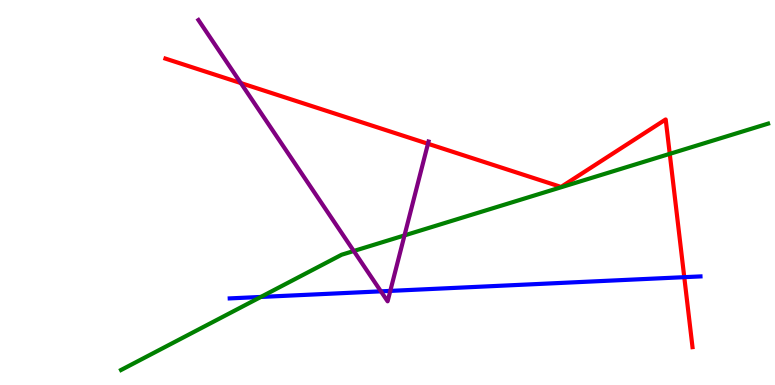[{'lines': ['blue', 'red'], 'intersections': [{'x': 8.83, 'y': 2.8}]}, {'lines': ['green', 'red'], 'intersections': [{'x': 8.64, 'y': 6.0}]}, {'lines': ['purple', 'red'], 'intersections': [{'x': 3.11, 'y': 7.84}, {'x': 5.52, 'y': 6.27}]}, {'lines': ['blue', 'green'], 'intersections': [{'x': 3.37, 'y': 2.29}]}, {'lines': ['blue', 'purple'], 'intersections': [{'x': 4.91, 'y': 2.43}, {'x': 5.04, 'y': 2.44}]}, {'lines': ['green', 'purple'], 'intersections': [{'x': 4.56, 'y': 3.48}, {'x': 5.22, 'y': 3.89}]}]